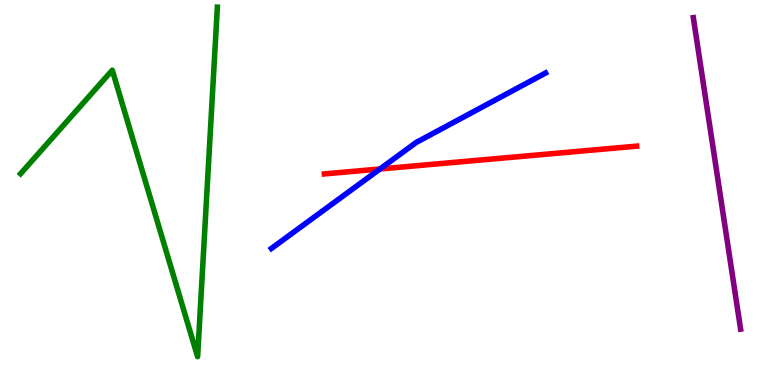[{'lines': ['blue', 'red'], 'intersections': [{'x': 4.9, 'y': 5.61}]}, {'lines': ['green', 'red'], 'intersections': []}, {'lines': ['purple', 'red'], 'intersections': []}, {'lines': ['blue', 'green'], 'intersections': []}, {'lines': ['blue', 'purple'], 'intersections': []}, {'lines': ['green', 'purple'], 'intersections': []}]